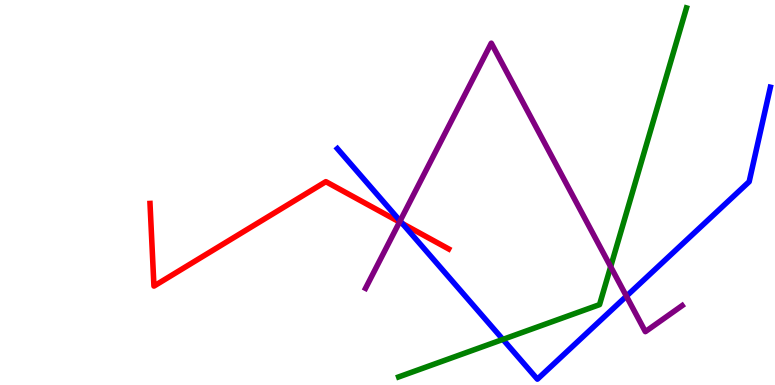[{'lines': ['blue', 'red'], 'intersections': [{'x': 5.19, 'y': 4.19}]}, {'lines': ['green', 'red'], 'intersections': []}, {'lines': ['purple', 'red'], 'intersections': [{'x': 5.16, 'y': 4.23}]}, {'lines': ['blue', 'green'], 'intersections': [{'x': 6.49, 'y': 1.18}]}, {'lines': ['blue', 'purple'], 'intersections': [{'x': 5.16, 'y': 4.26}, {'x': 8.08, 'y': 2.31}]}, {'lines': ['green', 'purple'], 'intersections': [{'x': 7.88, 'y': 3.07}]}]